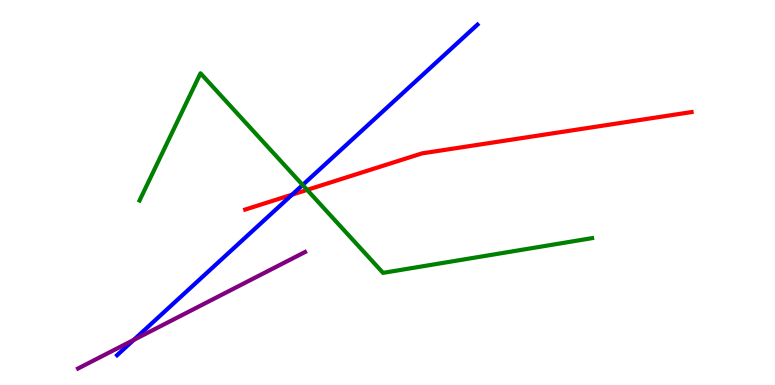[{'lines': ['blue', 'red'], 'intersections': [{'x': 3.77, 'y': 4.94}]}, {'lines': ['green', 'red'], 'intersections': [{'x': 3.96, 'y': 5.07}]}, {'lines': ['purple', 'red'], 'intersections': []}, {'lines': ['blue', 'green'], 'intersections': [{'x': 3.91, 'y': 5.2}]}, {'lines': ['blue', 'purple'], 'intersections': [{'x': 1.73, 'y': 1.17}]}, {'lines': ['green', 'purple'], 'intersections': []}]